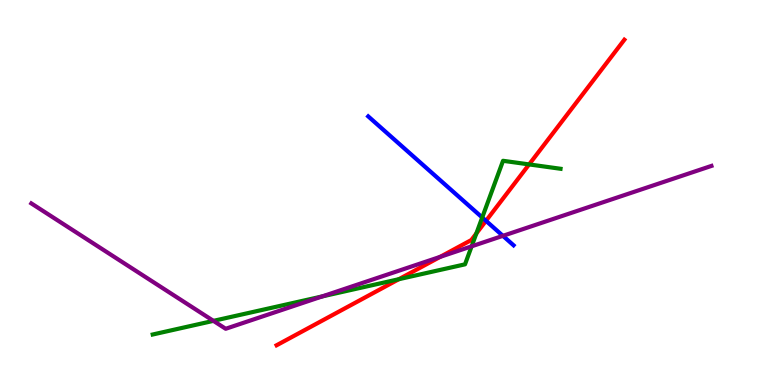[{'lines': ['blue', 'red'], 'intersections': [{'x': 6.27, 'y': 4.26}]}, {'lines': ['green', 'red'], 'intersections': [{'x': 5.15, 'y': 2.75}, {'x': 6.15, 'y': 3.94}, {'x': 6.83, 'y': 5.73}]}, {'lines': ['purple', 'red'], 'intersections': [{'x': 5.68, 'y': 3.33}]}, {'lines': ['blue', 'green'], 'intersections': [{'x': 6.22, 'y': 4.35}]}, {'lines': ['blue', 'purple'], 'intersections': [{'x': 6.49, 'y': 3.87}]}, {'lines': ['green', 'purple'], 'intersections': [{'x': 2.75, 'y': 1.67}, {'x': 4.16, 'y': 2.3}, {'x': 6.09, 'y': 3.6}]}]